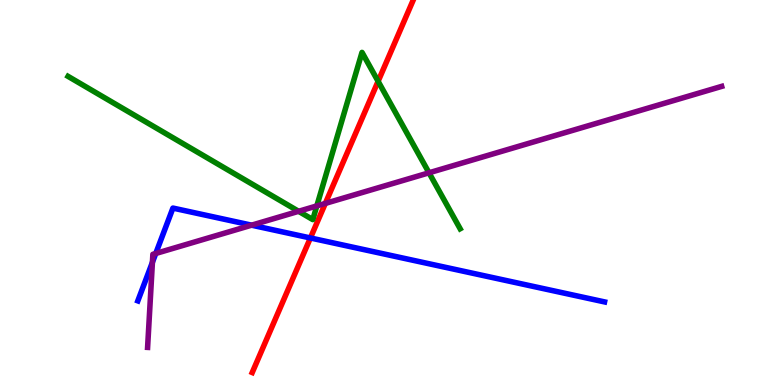[{'lines': ['blue', 'red'], 'intersections': [{'x': 4.01, 'y': 3.82}]}, {'lines': ['green', 'red'], 'intersections': [{'x': 4.88, 'y': 7.89}]}, {'lines': ['purple', 'red'], 'intersections': [{'x': 4.2, 'y': 4.72}]}, {'lines': ['blue', 'green'], 'intersections': []}, {'lines': ['blue', 'purple'], 'intersections': [{'x': 1.97, 'y': 3.19}, {'x': 2.01, 'y': 3.42}, {'x': 3.25, 'y': 4.15}]}, {'lines': ['green', 'purple'], 'intersections': [{'x': 3.85, 'y': 4.51}, {'x': 4.09, 'y': 4.65}, {'x': 5.54, 'y': 5.51}]}]